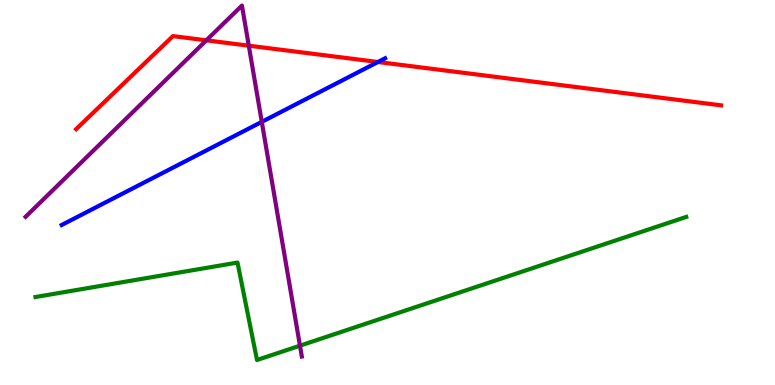[{'lines': ['blue', 'red'], 'intersections': [{'x': 4.88, 'y': 8.39}]}, {'lines': ['green', 'red'], 'intersections': []}, {'lines': ['purple', 'red'], 'intersections': [{'x': 2.66, 'y': 8.95}, {'x': 3.21, 'y': 8.81}]}, {'lines': ['blue', 'green'], 'intersections': []}, {'lines': ['blue', 'purple'], 'intersections': [{'x': 3.38, 'y': 6.83}]}, {'lines': ['green', 'purple'], 'intersections': [{'x': 3.87, 'y': 1.02}]}]